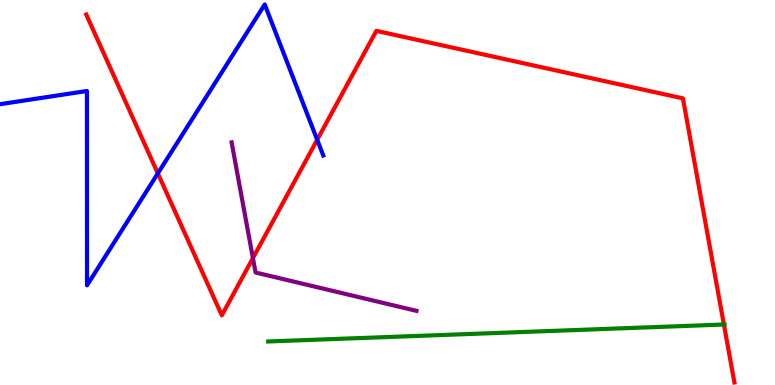[{'lines': ['blue', 'red'], 'intersections': [{'x': 2.04, 'y': 5.5}, {'x': 4.09, 'y': 6.37}]}, {'lines': ['green', 'red'], 'intersections': [{'x': 9.34, 'y': 1.57}]}, {'lines': ['purple', 'red'], 'intersections': [{'x': 3.26, 'y': 3.3}]}, {'lines': ['blue', 'green'], 'intersections': []}, {'lines': ['blue', 'purple'], 'intersections': []}, {'lines': ['green', 'purple'], 'intersections': []}]